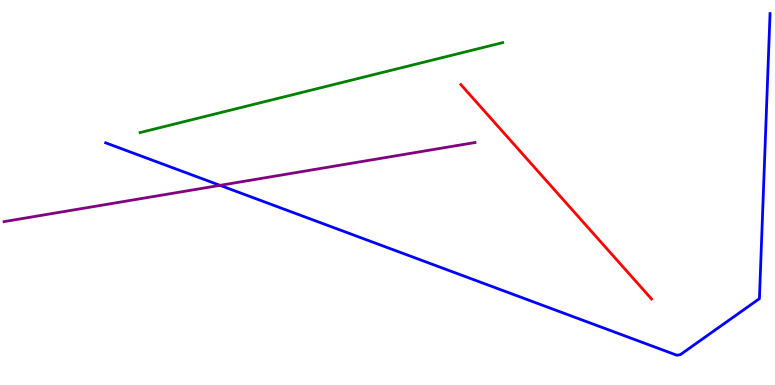[{'lines': ['blue', 'red'], 'intersections': []}, {'lines': ['green', 'red'], 'intersections': []}, {'lines': ['purple', 'red'], 'intersections': []}, {'lines': ['blue', 'green'], 'intersections': []}, {'lines': ['blue', 'purple'], 'intersections': [{'x': 2.84, 'y': 5.19}]}, {'lines': ['green', 'purple'], 'intersections': []}]